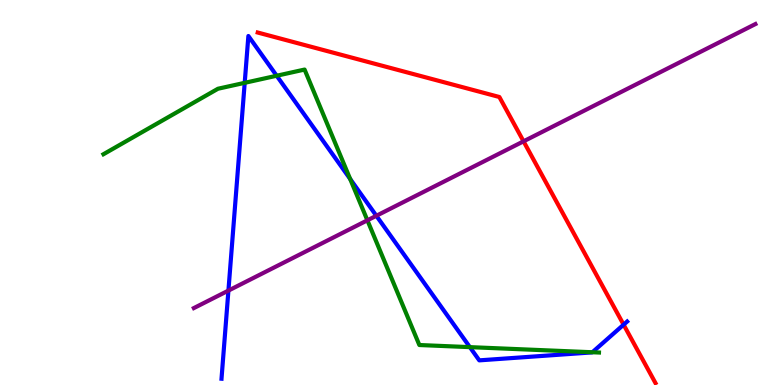[{'lines': ['blue', 'red'], 'intersections': [{'x': 8.05, 'y': 1.57}]}, {'lines': ['green', 'red'], 'intersections': []}, {'lines': ['purple', 'red'], 'intersections': [{'x': 6.76, 'y': 6.33}]}, {'lines': ['blue', 'green'], 'intersections': [{'x': 3.16, 'y': 7.85}, {'x': 3.57, 'y': 8.03}, {'x': 4.52, 'y': 5.35}, {'x': 6.06, 'y': 0.984}, {'x': 7.64, 'y': 0.85}]}, {'lines': ['blue', 'purple'], 'intersections': [{'x': 2.95, 'y': 2.45}, {'x': 4.86, 'y': 4.4}]}, {'lines': ['green', 'purple'], 'intersections': [{'x': 4.74, 'y': 4.28}]}]